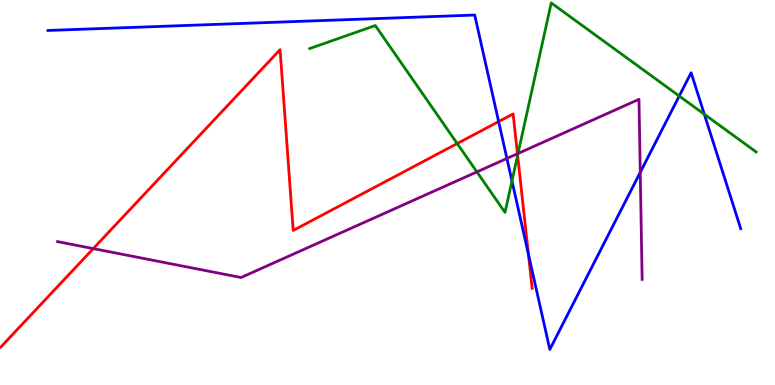[{'lines': ['blue', 'red'], 'intersections': [{'x': 6.43, 'y': 6.84}, {'x': 6.82, 'y': 3.4}]}, {'lines': ['green', 'red'], 'intersections': [{'x': 5.9, 'y': 6.27}, {'x': 6.68, 'y': 5.97}]}, {'lines': ['purple', 'red'], 'intersections': [{'x': 1.2, 'y': 3.54}, {'x': 6.68, 'y': 6.01}]}, {'lines': ['blue', 'green'], 'intersections': [{'x': 6.61, 'y': 5.3}, {'x': 8.76, 'y': 7.51}, {'x': 9.09, 'y': 7.03}]}, {'lines': ['blue', 'purple'], 'intersections': [{'x': 6.54, 'y': 5.88}, {'x': 8.26, 'y': 5.52}]}, {'lines': ['green', 'purple'], 'intersections': [{'x': 6.15, 'y': 5.53}, {'x': 6.68, 'y': 6.01}]}]